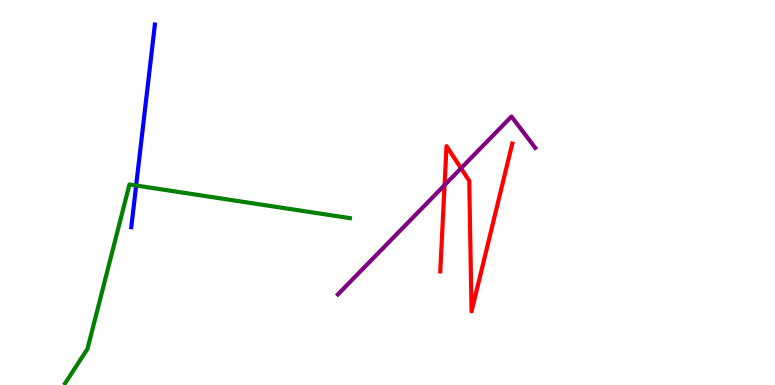[{'lines': ['blue', 'red'], 'intersections': []}, {'lines': ['green', 'red'], 'intersections': []}, {'lines': ['purple', 'red'], 'intersections': [{'x': 5.74, 'y': 5.19}, {'x': 5.95, 'y': 5.63}]}, {'lines': ['blue', 'green'], 'intersections': [{'x': 1.76, 'y': 5.18}]}, {'lines': ['blue', 'purple'], 'intersections': []}, {'lines': ['green', 'purple'], 'intersections': []}]